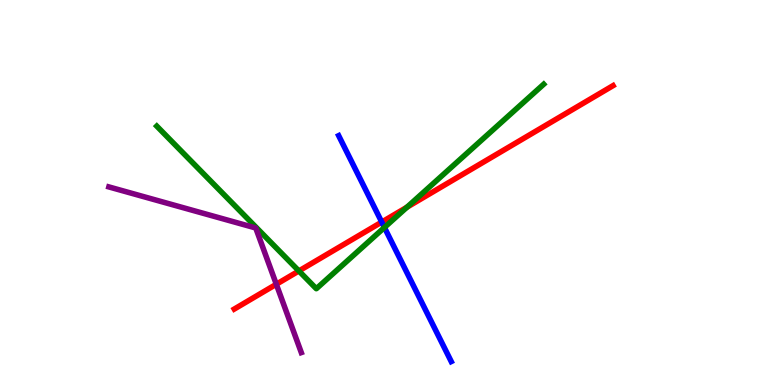[{'lines': ['blue', 'red'], 'intersections': [{'x': 4.93, 'y': 4.23}]}, {'lines': ['green', 'red'], 'intersections': [{'x': 3.86, 'y': 2.96}, {'x': 5.25, 'y': 4.62}]}, {'lines': ['purple', 'red'], 'intersections': [{'x': 3.57, 'y': 2.62}]}, {'lines': ['blue', 'green'], 'intersections': [{'x': 4.96, 'y': 4.09}]}, {'lines': ['blue', 'purple'], 'intersections': []}, {'lines': ['green', 'purple'], 'intersections': []}]